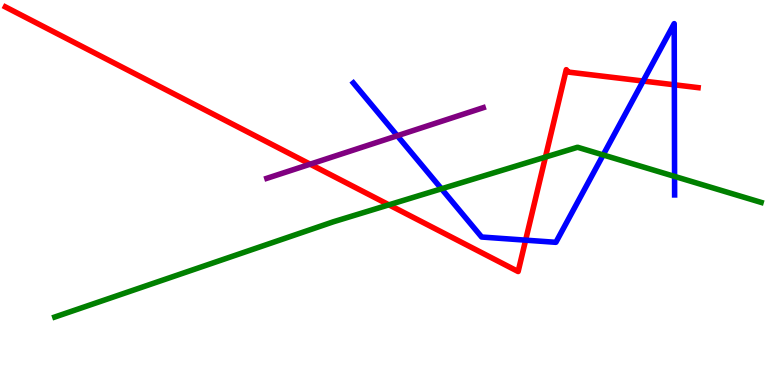[{'lines': ['blue', 'red'], 'intersections': [{'x': 6.78, 'y': 3.76}, {'x': 8.3, 'y': 7.9}, {'x': 8.7, 'y': 7.8}]}, {'lines': ['green', 'red'], 'intersections': [{'x': 5.02, 'y': 4.68}, {'x': 7.04, 'y': 5.92}]}, {'lines': ['purple', 'red'], 'intersections': [{'x': 4.0, 'y': 5.74}]}, {'lines': ['blue', 'green'], 'intersections': [{'x': 5.7, 'y': 5.1}, {'x': 7.78, 'y': 5.98}, {'x': 8.7, 'y': 5.42}]}, {'lines': ['blue', 'purple'], 'intersections': [{'x': 5.13, 'y': 6.47}]}, {'lines': ['green', 'purple'], 'intersections': []}]